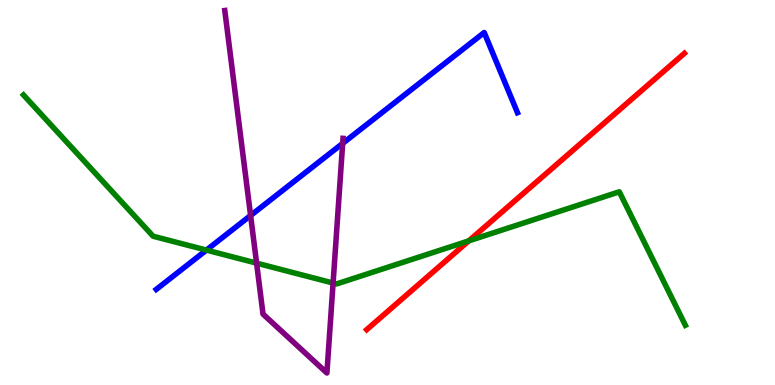[{'lines': ['blue', 'red'], 'intersections': []}, {'lines': ['green', 'red'], 'intersections': [{'x': 6.05, 'y': 3.74}]}, {'lines': ['purple', 'red'], 'intersections': []}, {'lines': ['blue', 'green'], 'intersections': [{'x': 2.66, 'y': 3.5}]}, {'lines': ['blue', 'purple'], 'intersections': [{'x': 3.23, 'y': 4.4}, {'x': 4.42, 'y': 6.28}]}, {'lines': ['green', 'purple'], 'intersections': [{'x': 3.31, 'y': 3.17}, {'x': 4.3, 'y': 2.65}]}]